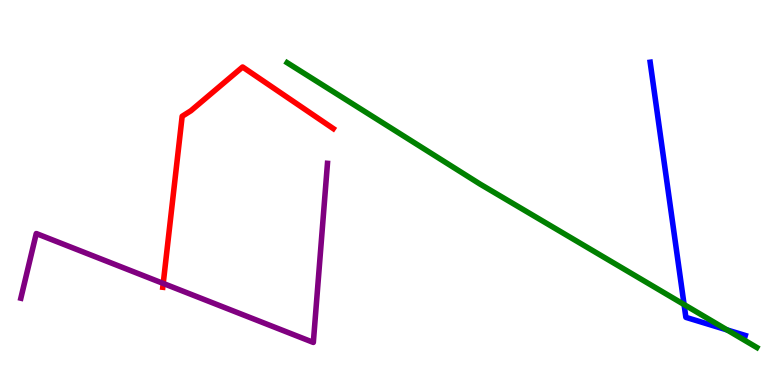[{'lines': ['blue', 'red'], 'intersections': []}, {'lines': ['green', 'red'], 'intersections': []}, {'lines': ['purple', 'red'], 'intersections': [{'x': 2.11, 'y': 2.64}]}, {'lines': ['blue', 'green'], 'intersections': [{'x': 8.83, 'y': 2.09}, {'x': 9.38, 'y': 1.43}]}, {'lines': ['blue', 'purple'], 'intersections': []}, {'lines': ['green', 'purple'], 'intersections': []}]